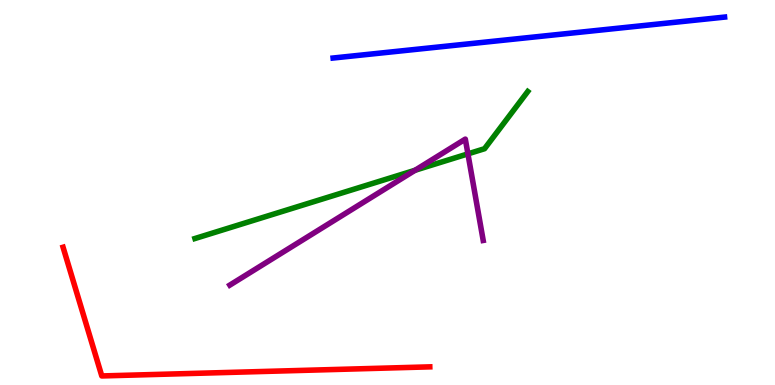[{'lines': ['blue', 'red'], 'intersections': []}, {'lines': ['green', 'red'], 'intersections': []}, {'lines': ['purple', 'red'], 'intersections': []}, {'lines': ['blue', 'green'], 'intersections': []}, {'lines': ['blue', 'purple'], 'intersections': []}, {'lines': ['green', 'purple'], 'intersections': [{'x': 5.36, 'y': 5.58}, {'x': 6.04, 'y': 6.0}]}]